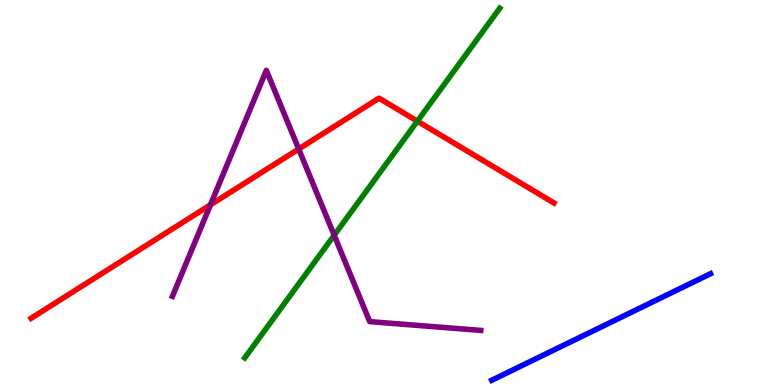[{'lines': ['blue', 'red'], 'intersections': []}, {'lines': ['green', 'red'], 'intersections': [{'x': 5.39, 'y': 6.85}]}, {'lines': ['purple', 'red'], 'intersections': [{'x': 2.72, 'y': 4.68}, {'x': 3.85, 'y': 6.13}]}, {'lines': ['blue', 'green'], 'intersections': []}, {'lines': ['blue', 'purple'], 'intersections': []}, {'lines': ['green', 'purple'], 'intersections': [{'x': 4.31, 'y': 3.89}]}]